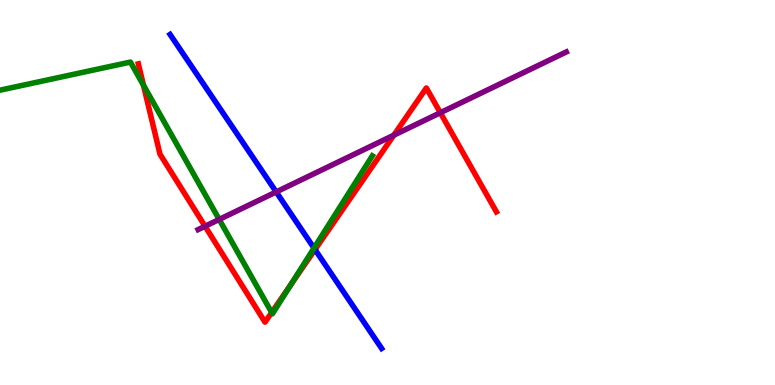[{'lines': ['blue', 'red'], 'intersections': [{'x': 4.06, 'y': 3.52}]}, {'lines': ['green', 'red'], 'intersections': [{'x': 1.85, 'y': 7.79}, {'x': 3.51, 'y': 1.88}, {'x': 3.76, 'y': 2.61}]}, {'lines': ['purple', 'red'], 'intersections': [{'x': 2.65, 'y': 4.12}, {'x': 5.08, 'y': 6.49}, {'x': 5.68, 'y': 7.07}]}, {'lines': ['blue', 'green'], 'intersections': [{'x': 4.05, 'y': 3.56}]}, {'lines': ['blue', 'purple'], 'intersections': [{'x': 3.56, 'y': 5.01}]}, {'lines': ['green', 'purple'], 'intersections': [{'x': 2.83, 'y': 4.3}]}]